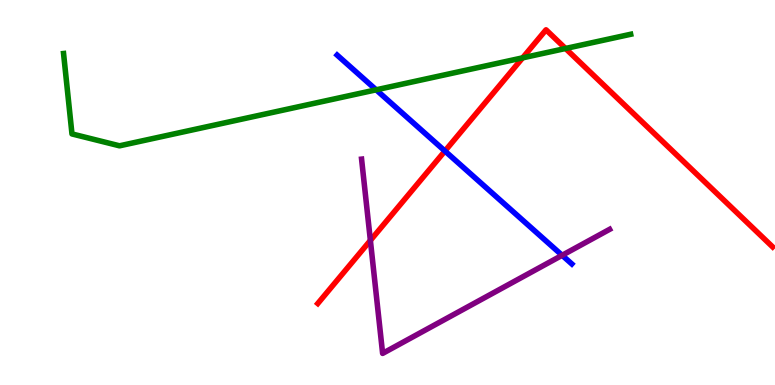[{'lines': ['blue', 'red'], 'intersections': [{'x': 5.74, 'y': 6.08}]}, {'lines': ['green', 'red'], 'intersections': [{'x': 6.74, 'y': 8.5}, {'x': 7.3, 'y': 8.74}]}, {'lines': ['purple', 'red'], 'intersections': [{'x': 4.78, 'y': 3.75}]}, {'lines': ['blue', 'green'], 'intersections': [{'x': 4.85, 'y': 7.67}]}, {'lines': ['blue', 'purple'], 'intersections': [{'x': 7.25, 'y': 3.37}]}, {'lines': ['green', 'purple'], 'intersections': []}]